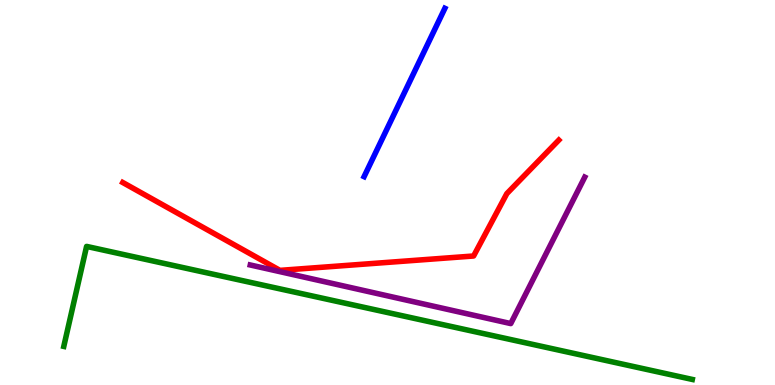[{'lines': ['blue', 'red'], 'intersections': []}, {'lines': ['green', 'red'], 'intersections': []}, {'lines': ['purple', 'red'], 'intersections': []}, {'lines': ['blue', 'green'], 'intersections': []}, {'lines': ['blue', 'purple'], 'intersections': []}, {'lines': ['green', 'purple'], 'intersections': []}]